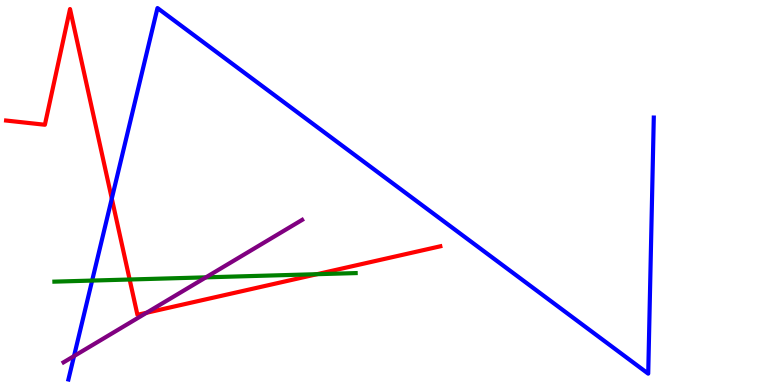[{'lines': ['blue', 'red'], 'intersections': [{'x': 1.44, 'y': 4.84}]}, {'lines': ['green', 'red'], 'intersections': [{'x': 1.67, 'y': 2.74}, {'x': 4.09, 'y': 2.88}]}, {'lines': ['purple', 'red'], 'intersections': [{'x': 1.89, 'y': 1.88}]}, {'lines': ['blue', 'green'], 'intersections': [{'x': 1.19, 'y': 2.71}]}, {'lines': ['blue', 'purple'], 'intersections': [{'x': 0.955, 'y': 0.751}]}, {'lines': ['green', 'purple'], 'intersections': [{'x': 2.66, 'y': 2.8}]}]